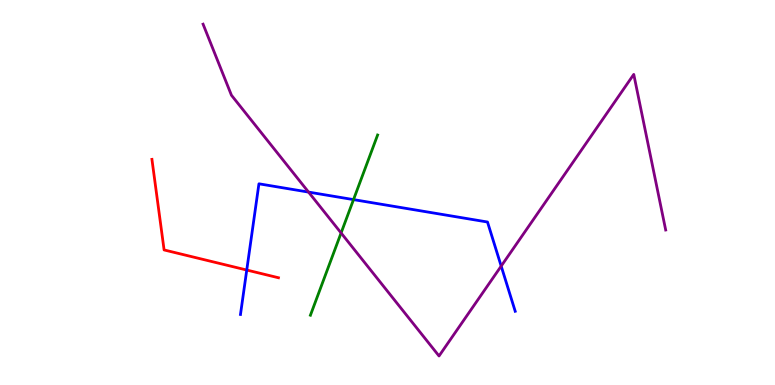[{'lines': ['blue', 'red'], 'intersections': [{'x': 3.18, 'y': 2.99}]}, {'lines': ['green', 'red'], 'intersections': []}, {'lines': ['purple', 'red'], 'intersections': []}, {'lines': ['blue', 'green'], 'intersections': [{'x': 4.56, 'y': 4.82}]}, {'lines': ['blue', 'purple'], 'intersections': [{'x': 3.98, 'y': 5.01}, {'x': 6.47, 'y': 3.09}]}, {'lines': ['green', 'purple'], 'intersections': [{'x': 4.4, 'y': 3.95}]}]